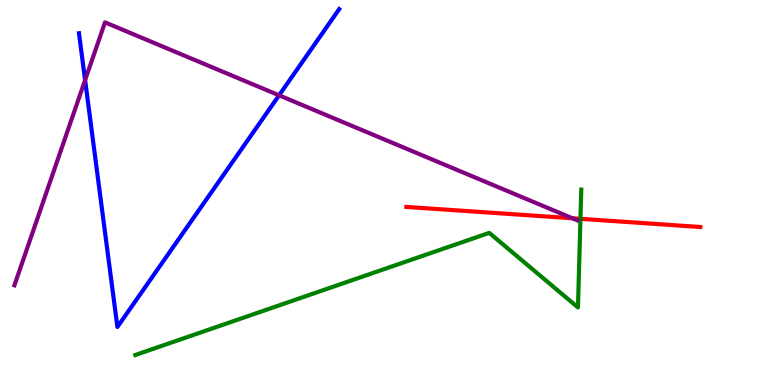[{'lines': ['blue', 'red'], 'intersections': []}, {'lines': ['green', 'red'], 'intersections': [{'x': 7.49, 'y': 4.32}]}, {'lines': ['purple', 'red'], 'intersections': [{'x': 7.39, 'y': 4.33}]}, {'lines': ['blue', 'green'], 'intersections': []}, {'lines': ['blue', 'purple'], 'intersections': [{'x': 1.1, 'y': 7.92}, {'x': 3.6, 'y': 7.52}]}, {'lines': ['green', 'purple'], 'intersections': []}]